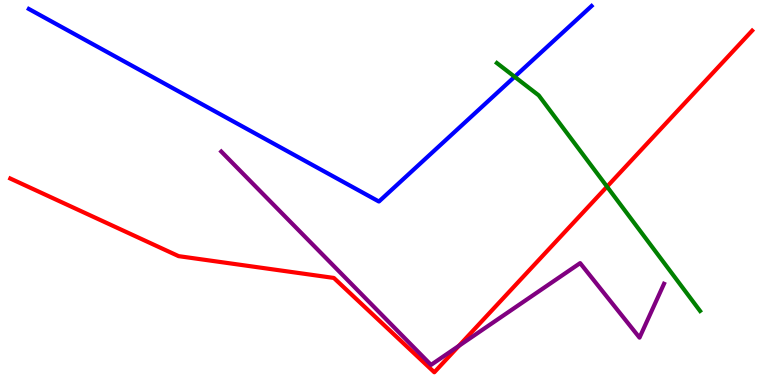[{'lines': ['blue', 'red'], 'intersections': []}, {'lines': ['green', 'red'], 'intersections': [{'x': 7.83, 'y': 5.15}]}, {'lines': ['purple', 'red'], 'intersections': [{'x': 5.92, 'y': 1.02}]}, {'lines': ['blue', 'green'], 'intersections': [{'x': 6.64, 'y': 8.01}]}, {'lines': ['blue', 'purple'], 'intersections': []}, {'lines': ['green', 'purple'], 'intersections': []}]